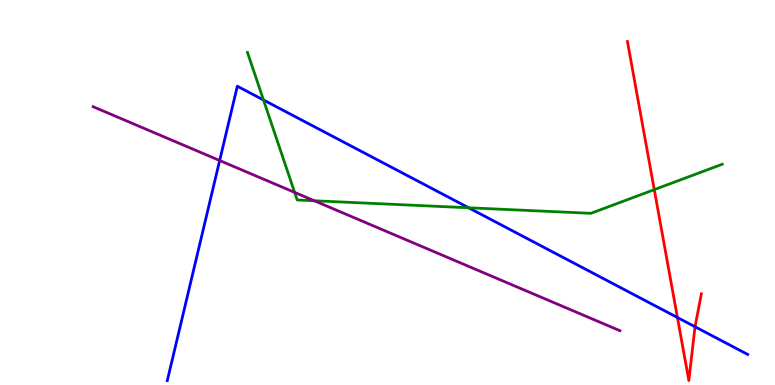[{'lines': ['blue', 'red'], 'intersections': [{'x': 8.74, 'y': 1.75}, {'x': 8.97, 'y': 1.51}]}, {'lines': ['green', 'red'], 'intersections': [{'x': 8.44, 'y': 5.07}]}, {'lines': ['purple', 'red'], 'intersections': []}, {'lines': ['blue', 'green'], 'intersections': [{'x': 3.4, 'y': 7.4}, {'x': 6.05, 'y': 4.6}]}, {'lines': ['blue', 'purple'], 'intersections': [{'x': 2.83, 'y': 5.83}]}, {'lines': ['green', 'purple'], 'intersections': [{'x': 3.8, 'y': 5.0}, {'x': 4.06, 'y': 4.79}]}]